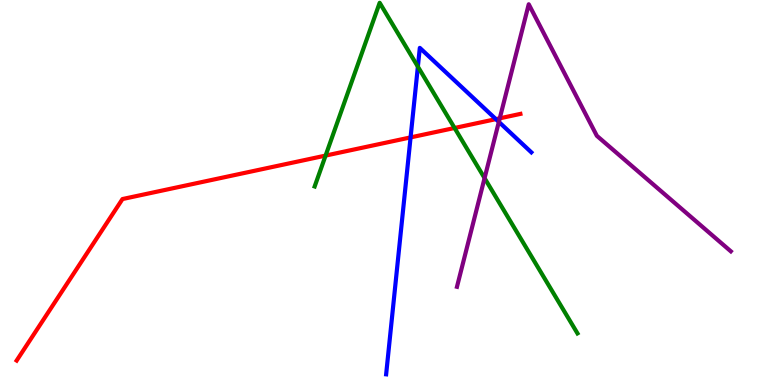[{'lines': ['blue', 'red'], 'intersections': [{'x': 5.3, 'y': 6.43}, {'x': 6.4, 'y': 6.91}]}, {'lines': ['green', 'red'], 'intersections': [{'x': 4.2, 'y': 5.96}, {'x': 5.87, 'y': 6.68}]}, {'lines': ['purple', 'red'], 'intersections': [{'x': 6.45, 'y': 6.93}]}, {'lines': ['blue', 'green'], 'intersections': [{'x': 5.39, 'y': 8.27}]}, {'lines': ['blue', 'purple'], 'intersections': [{'x': 6.44, 'y': 6.83}]}, {'lines': ['green', 'purple'], 'intersections': [{'x': 6.25, 'y': 5.37}]}]